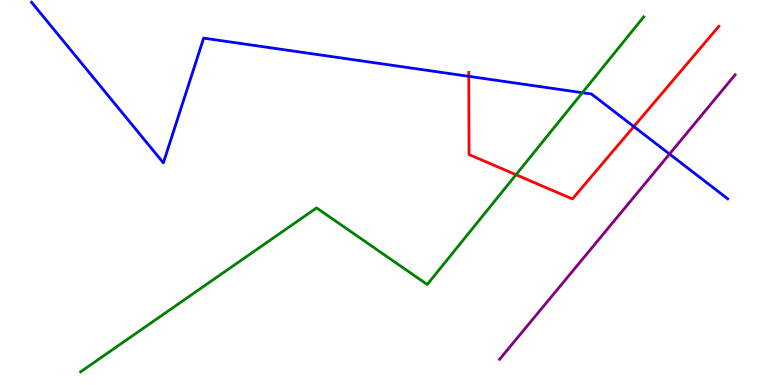[{'lines': ['blue', 'red'], 'intersections': [{'x': 6.05, 'y': 8.02}, {'x': 8.18, 'y': 6.71}]}, {'lines': ['green', 'red'], 'intersections': [{'x': 6.66, 'y': 5.46}]}, {'lines': ['purple', 'red'], 'intersections': []}, {'lines': ['blue', 'green'], 'intersections': [{'x': 7.51, 'y': 7.59}]}, {'lines': ['blue', 'purple'], 'intersections': [{'x': 8.64, 'y': 6.0}]}, {'lines': ['green', 'purple'], 'intersections': []}]